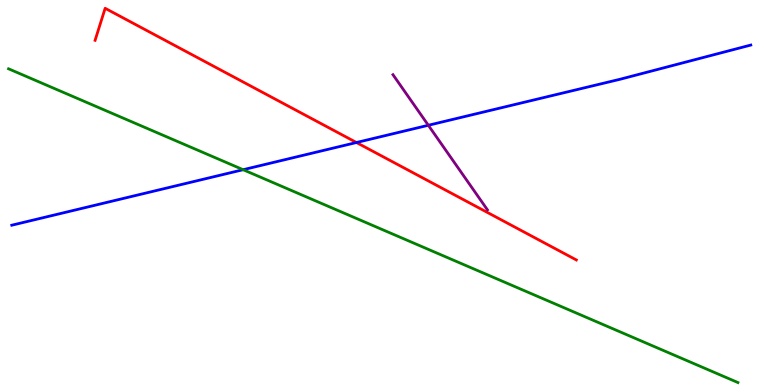[{'lines': ['blue', 'red'], 'intersections': [{'x': 4.6, 'y': 6.3}]}, {'lines': ['green', 'red'], 'intersections': []}, {'lines': ['purple', 'red'], 'intersections': []}, {'lines': ['blue', 'green'], 'intersections': [{'x': 3.14, 'y': 5.59}]}, {'lines': ['blue', 'purple'], 'intersections': [{'x': 5.53, 'y': 6.75}]}, {'lines': ['green', 'purple'], 'intersections': []}]